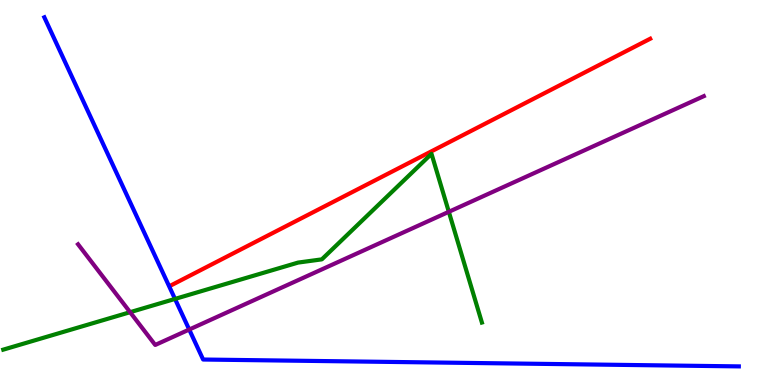[{'lines': ['blue', 'red'], 'intersections': []}, {'lines': ['green', 'red'], 'intersections': []}, {'lines': ['purple', 'red'], 'intersections': []}, {'lines': ['blue', 'green'], 'intersections': [{'x': 2.26, 'y': 2.24}]}, {'lines': ['blue', 'purple'], 'intersections': [{'x': 2.44, 'y': 1.44}]}, {'lines': ['green', 'purple'], 'intersections': [{'x': 1.68, 'y': 1.89}, {'x': 5.79, 'y': 4.5}]}]